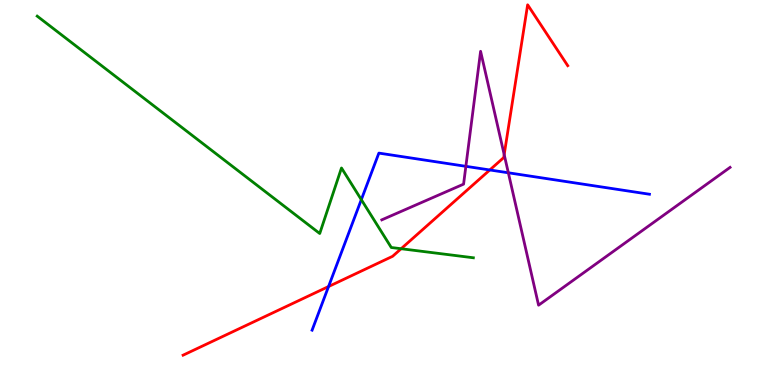[{'lines': ['blue', 'red'], 'intersections': [{'x': 4.24, 'y': 2.56}, {'x': 6.32, 'y': 5.59}]}, {'lines': ['green', 'red'], 'intersections': [{'x': 5.18, 'y': 3.54}]}, {'lines': ['purple', 'red'], 'intersections': [{'x': 6.51, 'y': 5.98}]}, {'lines': ['blue', 'green'], 'intersections': [{'x': 4.66, 'y': 4.81}]}, {'lines': ['blue', 'purple'], 'intersections': [{'x': 6.01, 'y': 5.68}, {'x': 6.56, 'y': 5.51}]}, {'lines': ['green', 'purple'], 'intersections': []}]